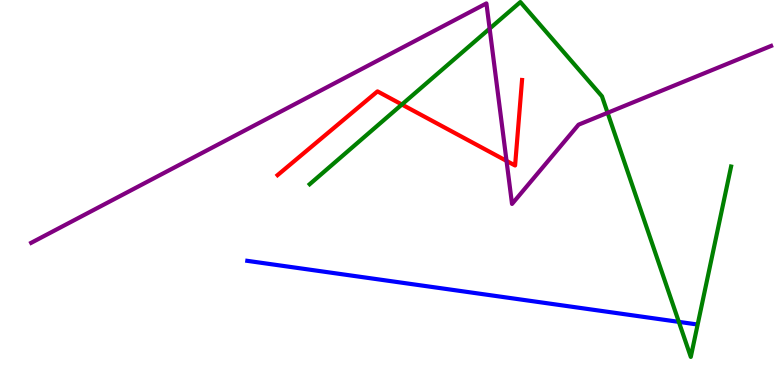[{'lines': ['blue', 'red'], 'intersections': []}, {'lines': ['green', 'red'], 'intersections': [{'x': 5.19, 'y': 7.29}]}, {'lines': ['purple', 'red'], 'intersections': [{'x': 6.54, 'y': 5.82}]}, {'lines': ['blue', 'green'], 'intersections': [{'x': 8.76, 'y': 1.64}]}, {'lines': ['blue', 'purple'], 'intersections': []}, {'lines': ['green', 'purple'], 'intersections': [{'x': 6.32, 'y': 9.26}, {'x': 7.84, 'y': 7.07}]}]